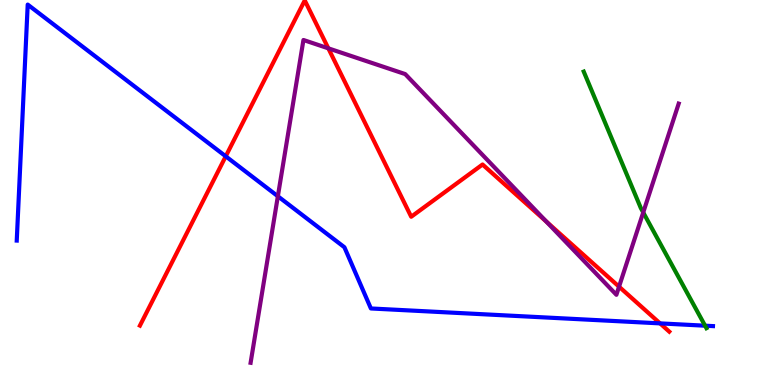[{'lines': ['blue', 'red'], 'intersections': [{'x': 2.91, 'y': 5.94}, {'x': 8.52, 'y': 1.6}]}, {'lines': ['green', 'red'], 'intersections': []}, {'lines': ['purple', 'red'], 'intersections': [{'x': 4.24, 'y': 8.74}, {'x': 7.05, 'y': 4.24}, {'x': 7.99, 'y': 2.55}]}, {'lines': ['blue', 'green'], 'intersections': [{'x': 9.1, 'y': 1.54}]}, {'lines': ['blue', 'purple'], 'intersections': [{'x': 3.59, 'y': 4.9}]}, {'lines': ['green', 'purple'], 'intersections': [{'x': 8.3, 'y': 4.48}]}]